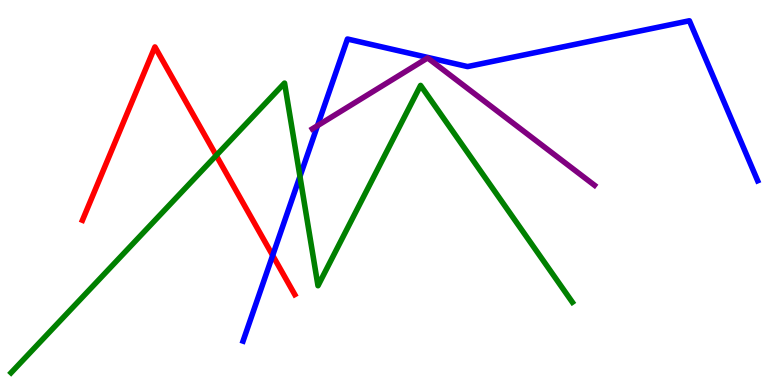[{'lines': ['blue', 'red'], 'intersections': [{'x': 3.52, 'y': 3.37}]}, {'lines': ['green', 'red'], 'intersections': [{'x': 2.79, 'y': 5.96}]}, {'lines': ['purple', 'red'], 'intersections': []}, {'lines': ['blue', 'green'], 'intersections': [{'x': 3.87, 'y': 5.42}]}, {'lines': ['blue', 'purple'], 'intersections': [{'x': 4.1, 'y': 6.74}]}, {'lines': ['green', 'purple'], 'intersections': []}]